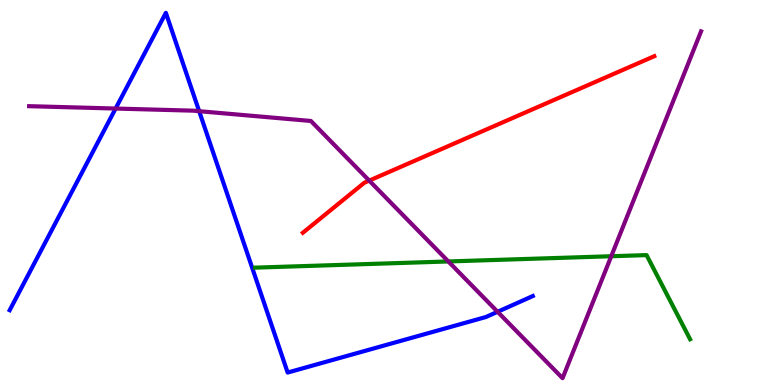[{'lines': ['blue', 'red'], 'intersections': []}, {'lines': ['green', 'red'], 'intersections': []}, {'lines': ['purple', 'red'], 'intersections': [{'x': 4.76, 'y': 5.31}]}, {'lines': ['blue', 'green'], 'intersections': []}, {'lines': ['blue', 'purple'], 'intersections': [{'x': 1.49, 'y': 7.18}, {'x': 2.57, 'y': 7.11}, {'x': 6.42, 'y': 1.9}]}, {'lines': ['green', 'purple'], 'intersections': [{'x': 5.79, 'y': 3.21}, {'x': 7.89, 'y': 3.34}]}]